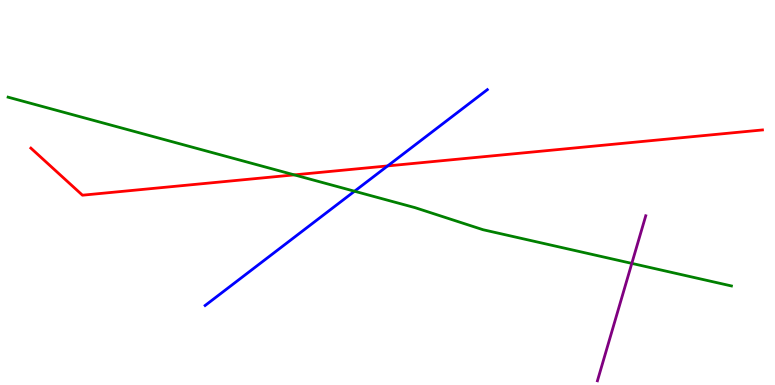[{'lines': ['blue', 'red'], 'intersections': [{'x': 5.0, 'y': 5.69}]}, {'lines': ['green', 'red'], 'intersections': [{'x': 3.8, 'y': 5.46}]}, {'lines': ['purple', 'red'], 'intersections': []}, {'lines': ['blue', 'green'], 'intersections': [{'x': 4.57, 'y': 5.03}]}, {'lines': ['blue', 'purple'], 'intersections': []}, {'lines': ['green', 'purple'], 'intersections': [{'x': 8.15, 'y': 3.16}]}]